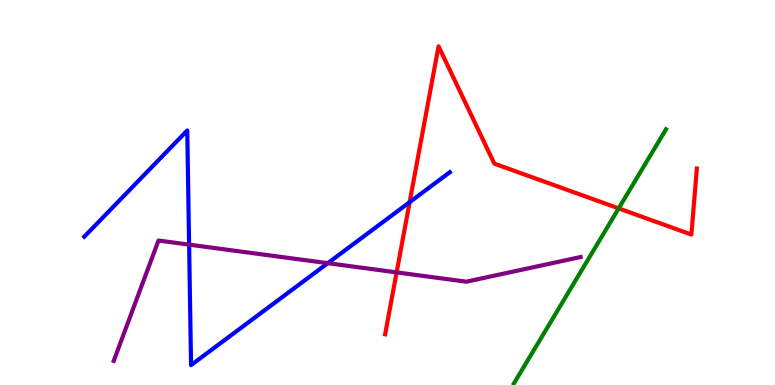[{'lines': ['blue', 'red'], 'intersections': [{'x': 5.29, 'y': 4.75}]}, {'lines': ['green', 'red'], 'intersections': [{'x': 7.98, 'y': 4.59}]}, {'lines': ['purple', 'red'], 'intersections': [{'x': 5.12, 'y': 2.93}]}, {'lines': ['blue', 'green'], 'intersections': []}, {'lines': ['blue', 'purple'], 'intersections': [{'x': 2.44, 'y': 3.65}, {'x': 4.23, 'y': 3.16}]}, {'lines': ['green', 'purple'], 'intersections': []}]